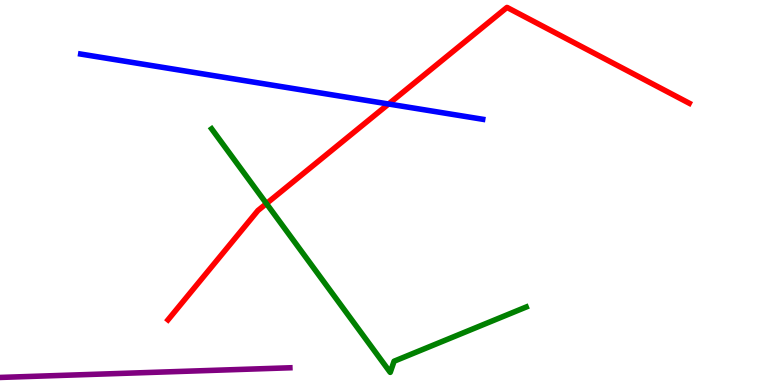[{'lines': ['blue', 'red'], 'intersections': [{'x': 5.01, 'y': 7.3}]}, {'lines': ['green', 'red'], 'intersections': [{'x': 3.44, 'y': 4.71}]}, {'lines': ['purple', 'red'], 'intersections': []}, {'lines': ['blue', 'green'], 'intersections': []}, {'lines': ['blue', 'purple'], 'intersections': []}, {'lines': ['green', 'purple'], 'intersections': []}]